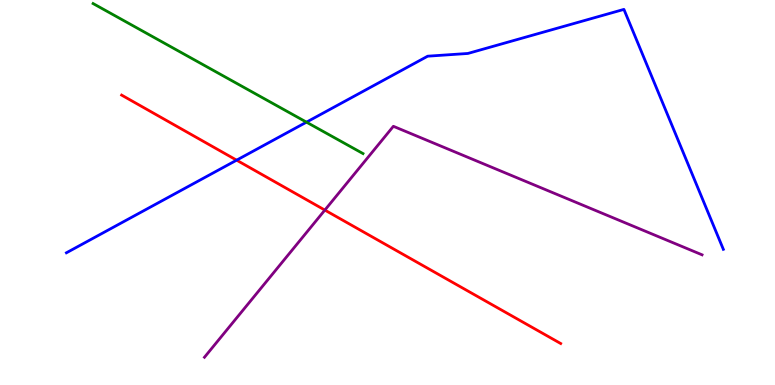[{'lines': ['blue', 'red'], 'intersections': [{'x': 3.05, 'y': 5.84}]}, {'lines': ['green', 'red'], 'intersections': []}, {'lines': ['purple', 'red'], 'intersections': [{'x': 4.19, 'y': 4.54}]}, {'lines': ['blue', 'green'], 'intersections': [{'x': 3.95, 'y': 6.83}]}, {'lines': ['blue', 'purple'], 'intersections': []}, {'lines': ['green', 'purple'], 'intersections': []}]